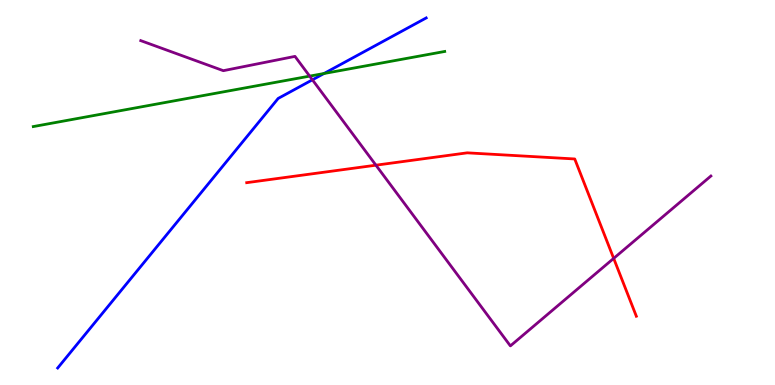[{'lines': ['blue', 'red'], 'intersections': []}, {'lines': ['green', 'red'], 'intersections': []}, {'lines': ['purple', 'red'], 'intersections': [{'x': 4.85, 'y': 5.71}, {'x': 7.92, 'y': 3.29}]}, {'lines': ['blue', 'green'], 'intersections': [{'x': 4.18, 'y': 8.09}]}, {'lines': ['blue', 'purple'], 'intersections': [{'x': 4.03, 'y': 7.93}]}, {'lines': ['green', 'purple'], 'intersections': [{'x': 4.0, 'y': 8.02}]}]